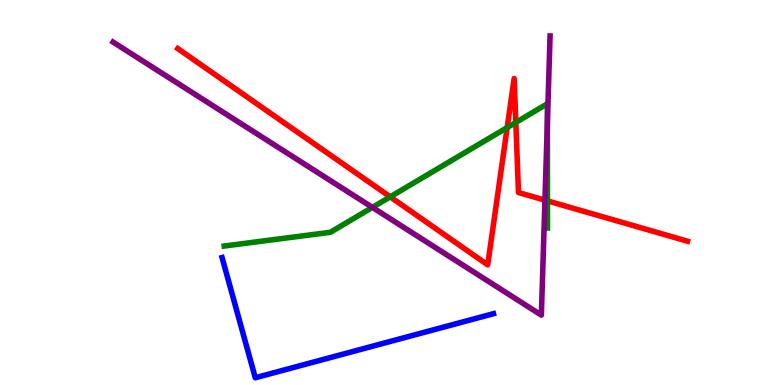[{'lines': ['blue', 'red'], 'intersections': []}, {'lines': ['green', 'red'], 'intersections': [{'x': 5.04, 'y': 4.89}, {'x': 6.54, 'y': 6.69}, {'x': 6.66, 'y': 6.82}, {'x': 7.06, 'y': 4.78}]}, {'lines': ['purple', 'red'], 'intersections': [{'x': 7.03, 'y': 4.8}]}, {'lines': ['blue', 'green'], 'intersections': []}, {'lines': ['blue', 'purple'], 'intersections': []}, {'lines': ['green', 'purple'], 'intersections': [{'x': 4.81, 'y': 4.61}, {'x': 7.06, 'y': 6.83}]}]